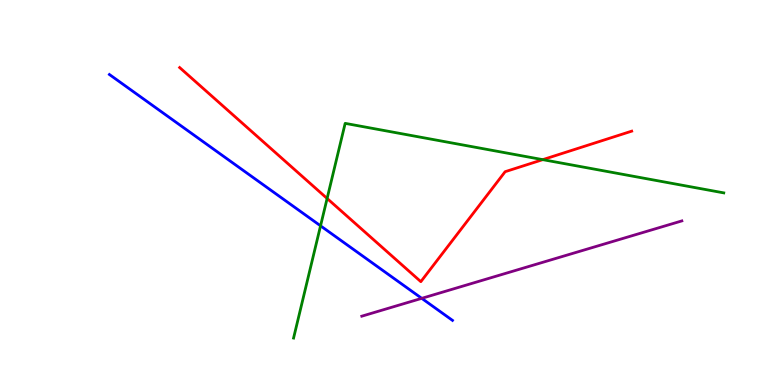[{'lines': ['blue', 'red'], 'intersections': []}, {'lines': ['green', 'red'], 'intersections': [{'x': 4.22, 'y': 4.85}, {'x': 7.0, 'y': 5.85}]}, {'lines': ['purple', 'red'], 'intersections': []}, {'lines': ['blue', 'green'], 'intersections': [{'x': 4.14, 'y': 4.13}]}, {'lines': ['blue', 'purple'], 'intersections': [{'x': 5.44, 'y': 2.25}]}, {'lines': ['green', 'purple'], 'intersections': []}]